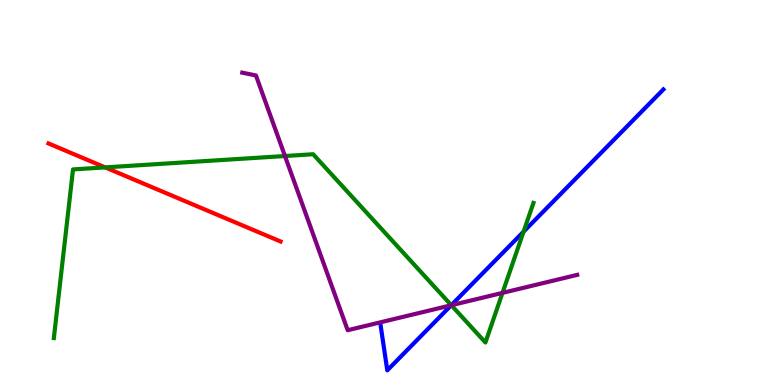[{'lines': ['blue', 'red'], 'intersections': []}, {'lines': ['green', 'red'], 'intersections': [{'x': 1.36, 'y': 5.65}]}, {'lines': ['purple', 'red'], 'intersections': []}, {'lines': ['blue', 'green'], 'intersections': [{'x': 5.82, 'y': 2.07}, {'x': 6.76, 'y': 3.98}]}, {'lines': ['blue', 'purple'], 'intersections': [{'x': 5.82, 'y': 2.07}]}, {'lines': ['green', 'purple'], 'intersections': [{'x': 3.68, 'y': 5.95}, {'x': 5.82, 'y': 2.07}, {'x': 6.48, 'y': 2.39}]}]